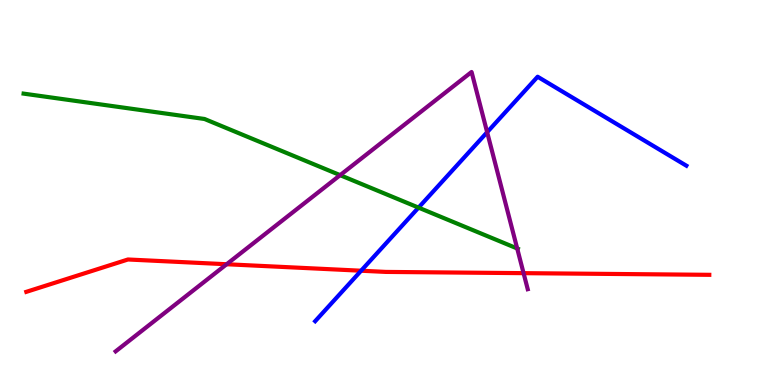[{'lines': ['blue', 'red'], 'intersections': [{'x': 4.66, 'y': 2.97}]}, {'lines': ['green', 'red'], 'intersections': []}, {'lines': ['purple', 'red'], 'intersections': [{'x': 2.92, 'y': 3.14}, {'x': 6.76, 'y': 2.91}]}, {'lines': ['blue', 'green'], 'intersections': [{'x': 5.4, 'y': 4.61}]}, {'lines': ['blue', 'purple'], 'intersections': [{'x': 6.29, 'y': 6.57}]}, {'lines': ['green', 'purple'], 'intersections': [{'x': 4.39, 'y': 5.45}, {'x': 6.67, 'y': 3.55}]}]